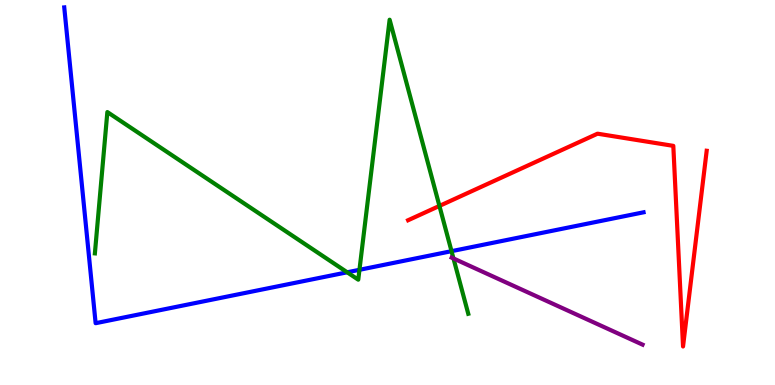[{'lines': ['blue', 'red'], 'intersections': []}, {'lines': ['green', 'red'], 'intersections': [{'x': 5.67, 'y': 4.65}]}, {'lines': ['purple', 'red'], 'intersections': []}, {'lines': ['blue', 'green'], 'intersections': [{'x': 4.48, 'y': 2.93}, {'x': 4.64, 'y': 2.99}, {'x': 5.83, 'y': 3.48}]}, {'lines': ['blue', 'purple'], 'intersections': []}, {'lines': ['green', 'purple'], 'intersections': [{'x': 5.85, 'y': 3.29}]}]